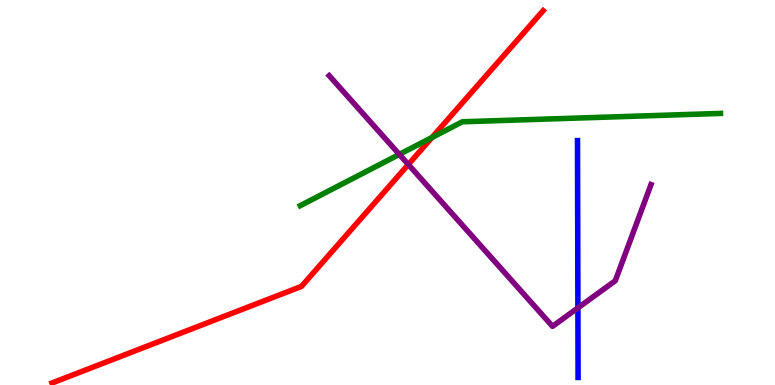[{'lines': ['blue', 'red'], 'intersections': []}, {'lines': ['green', 'red'], 'intersections': [{'x': 5.57, 'y': 6.43}]}, {'lines': ['purple', 'red'], 'intersections': [{'x': 5.27, 'y': 5.73}]}, {'lines': ['blue', 'green'], 'intersections': []}, {'lines': ['blue', 'purple'], 'intersections': [{'x': 7.46, 'y': 2.0}]}, {'lines': ['green', 'purple'], 'intersections': [{'x': 5.15, 'y': 5.99}]}]